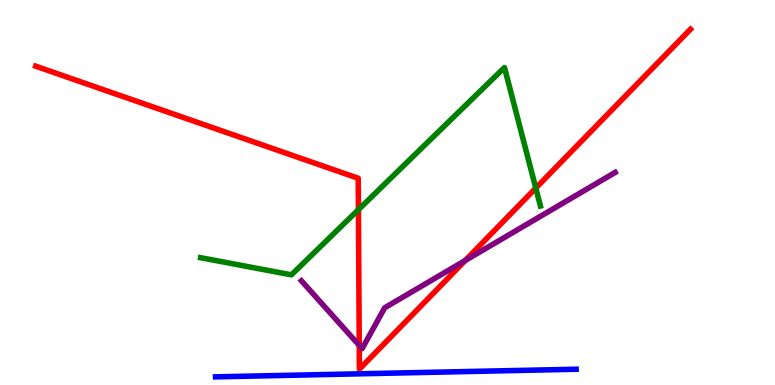[{'lines': ['blue', 'red'], 'intersections': []}, {'lines': ['green', 'red'], 'intersections': [{'x': 4.62, 'y': 4.55}, {'x': 6.91, 'y': 5.12}]}, {'lines': ['purple', 'red'], 'intersections': [{'x': 4.64, 'y': 1.03}, {'x': 6.0, 'y': 3.23}]}, {'lines': ['blue', 'green'], 'intersections': []}, {'lines': ['blue', 'purple'], 'intersections': []}, {'lines': ['green', 'purple'], 'intersections': []}]